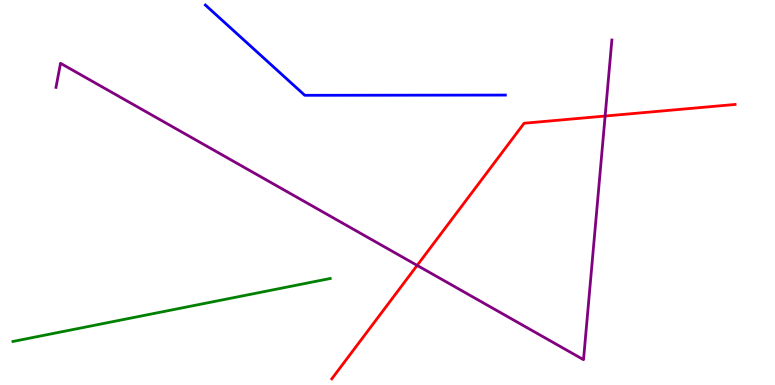[{'lines': ['blue', 'red'], 'intersections': []}, {'lines': ['green', 'red'], 'intersections': []}, {'lines': ['purple', 'red'], 'intersections': [{'x': 5.38, 'y': 3.11}, {'x': 7.81, 'y': 6.99}]}, {'lines': ['blue', 'green'], 'intersections': []}, {'lines': ['blue', 'purple'], 'intersections': []}, {'lines': ['green', 'purple'], 'intersections': []}]